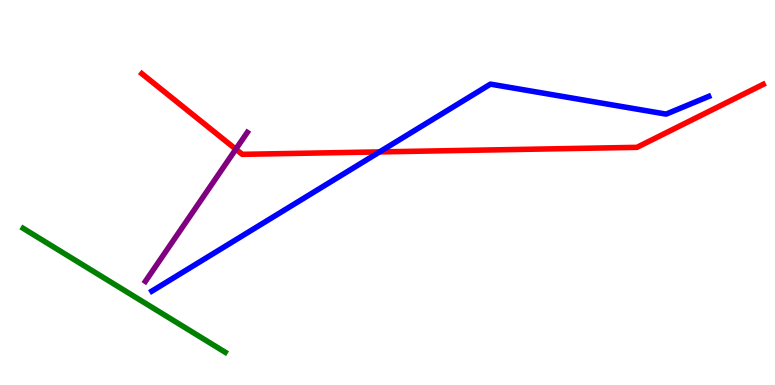[{'lines': ['blue', 'red'], 'intersections': [{'x': 4.9, 'y': 6.05}]}, {'lines': ['green', 'red'], 'intersections': []}, {'lines': ['purple', 'red'], 'intersections': [{'x': 3.04, 'y': 6.12}]}, {'lines': ['blue', 'green'], 'intersections': []}, {'lines': ['blue', 'purple'], 'intersections': []}, {'lines': ['green', 'purple'], 'intersections': []}]